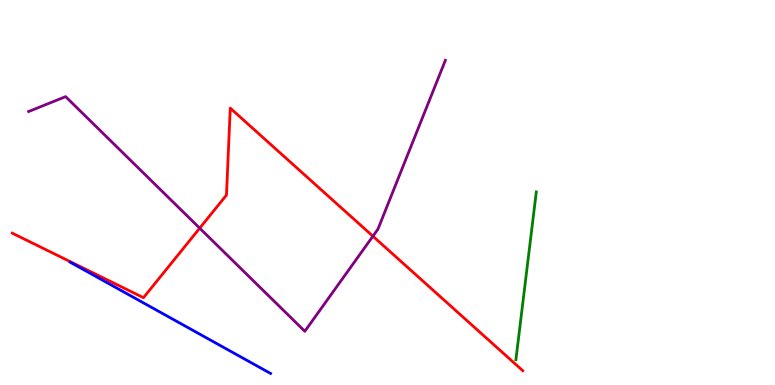[{'lines': ['blue', 'red'], 'intersections': []}, {'lines': ['green', 'red'], 'intersections': []}, {'lines': ['purple', 'red'], 'intersections': [{'x': 2.58, 'y': 4.07}, {'x': 4.81, 'y': 3.86}]}, {'lines': ['blue', 'green'], 'intersections': []}, {'lines': ['blue', 'purple'], 'intersections': []}, {'lines': ['green', 'purple'], 'intersections': []}]